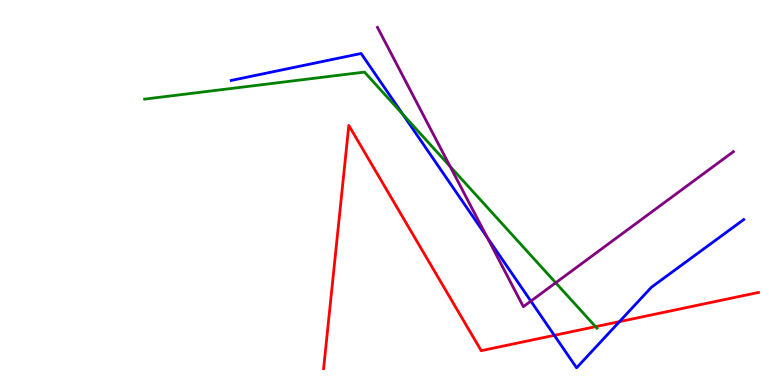[{'lines': ['blue', 'red'], 'intersections': [{'x': 7.15, 'y': 1.29}, {'x': 7.99, 'y': 1.65}]}, {'lines': ['green', 'red'], 'intersections': [{'x': 7.68, 'y': 1.52}]}, {'lines': ['purple', 'red'], 'intersections': []}, {'lines': ['blue', 'green'], 'intersections': [{'x': 5.2, 'y': 7.03}]}, {'lines': ['blue', 'purple'], 'intersections': [{'x': 6.29, 'y': 3.83}, {'x': 6.85, 'y': 2.18}]}, {'lines': ['green', 'purple'], 'intersections': [{'x': 5.81, 'y': 5.68}, {'x': 7.17, 'y': 2.66}]}]